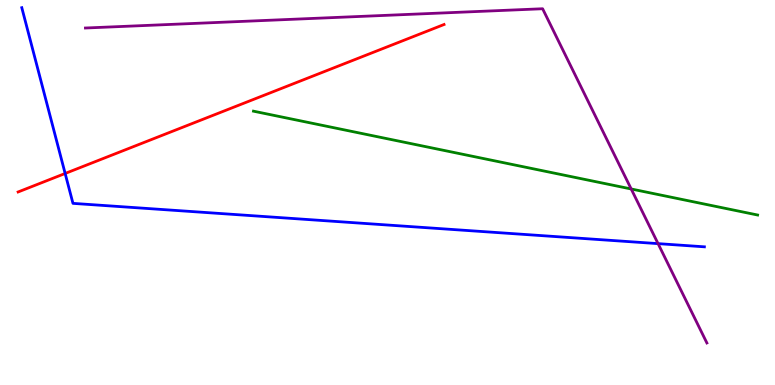[{'lines': ['blue', 'red'], 'intersections': [{'x': 0.841, 'y': 5.49}]}, {'lines': ['green', 'red'], 'intersections': []}, {'lines': ['purple', 'red'], 'intersections': []}, {'lines': ['blue', 'green'], 'intersections': []}, {'lines': ['blue', 'purple'], 'intersections': [{'x': 8.49, 'y': 3.67}]}, {'lines': ['green', 'purple'], 'intersections': [{'x': 8.14, 'y': 5.09}]}]